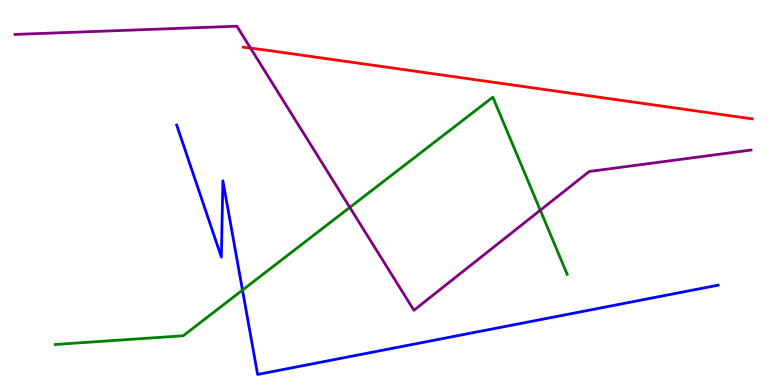[{'lines': ['blue', 'red'], 'intersections': []}, {'lines': ['green', 'red'], 'intersections': []}, {'lines': ['purple', 'red'], 'intersections': [{'x': 3.23, 'y': 8.75}]}, {'lines': ['blue', 'green'], 'intersections': [{'x': 3.13, 'y': 2.46}]}, {'lines': ['blue', 'purple'], 'intersections': []}, {'lines': ['green', 'purple'], 'intersections': [{'x': 4.51, 'y': 4.61}, {'x': 6.97, 'y': 4.54}]}]